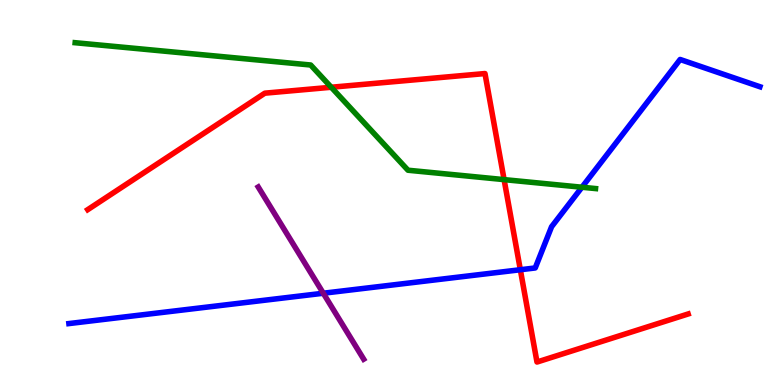[{'lines': ['blue', 'red'], 'intersections': [{'x': 6.71, 'y': 2.99}]}, {'lines': ['green', 'red'], 'intersections': [{'x': 4.27, 'y': 7.73}, {'x': 6.5, 'y': 5.33}]}, {'lines': ['purple', 'red'], 'intersections': []}, {'lines': ['blue', 'green'], 'intersections': [{'x': 7.51, 'y': 5.14}]}, {'lines': ['blue', 'purple'], 'intersections': [{'x': 4.17, 'y': 2.38}]}, {'lines': ['green', 'purple'], 'intersections': []}]